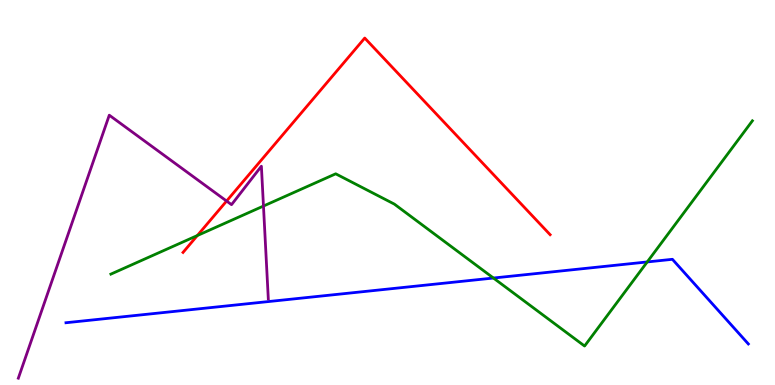[{'lines': ['blue', 'red'], 'intersections': []}, {'lines': ['green', 'red'], 'intersections': [{'x': 2.55, 'y': 3.88}]}, {'lines': ['purple', 'red'], 'intersections': [{'x': 2.92, 'y': 4.78}]}, {'lines': ['blue', 'green'], 'intersections': [{'x': 6.37, 'y': 2.78}, {'x': 8.35, 'y': 3.2}]}, {'lines': ['blue', 'purple'], 'intersections': []}, {'lines': ['green', 'purple'], 'intersections': [{'x': 3.4, 'y': 4.65}]}]